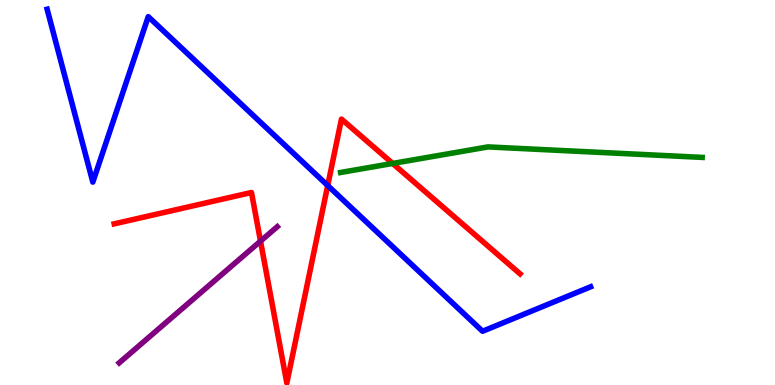[{'lines': ['blue', 'red'], 'intersections': [{'x': 4.23, 'y': 5.18}]}, {'lines': ['green', 'red'], 'intersections': [{'x': 5.07, 'y': 5.75}]}, {'lines': ['purple', 'red'], 'intersections': [{'x': 3.36, 'y': 3.74}]}, {'lines': ['blue', 'green'], 'intersections': []}, {'lines': ['blue', 'purple'], 'intersections': []}, {'lines': ['green', 'purple'], 'intersections': []}]